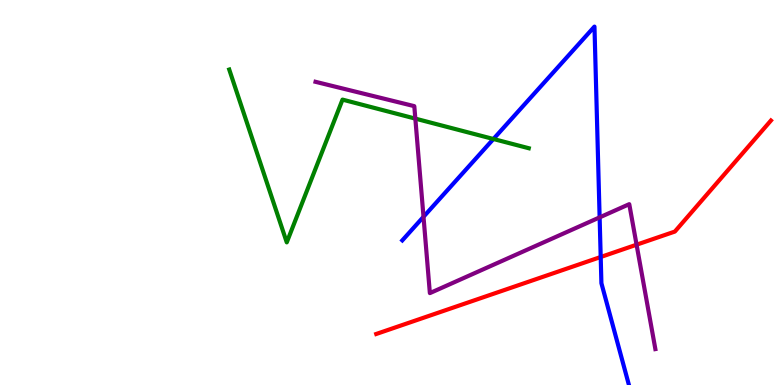[{'lines': ['blue', 'red'], 'intersections': [{'x': 7.75, 'y': 3.32}]}, {'lines': ['green', 'red'], 'intersections': []}, {'lines': ['purple', 'red'], 'intersections': [{'x': 8.21, 'y': 3.64}]}, {'lines': ['blue', 'green'], 'intersections': [{'x': 6.37, 'y': 6.39}]}, {'lines': ['blue', 'purple'], 'intersections': [{'x': 5.46, 'y': 4.37}, {'x': 7.74, 'y': 4.35}]}, {'lines': ['green', 'purple'], 'intersections': [{'x': 5.36, 'y': 6.92}]}]